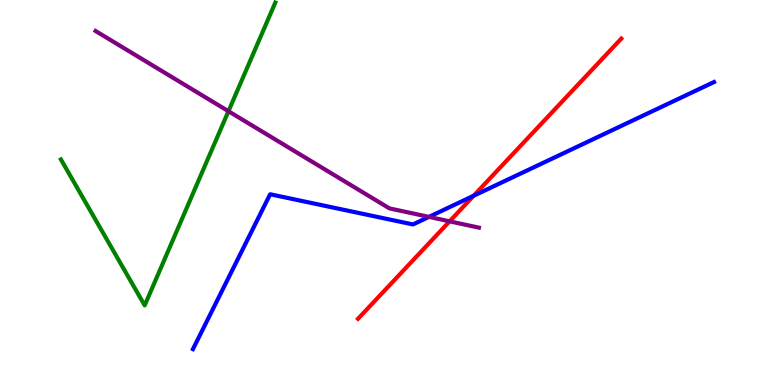[{'lines': ['blue', 'red'], 'intersections': [{'x': 6.11, 'y': 4.92}]}, {'lines': ['green', 'red'], 'intersections': []}, {'lines': ['purple', 'red'], 'intersections': [{'x': 5.8, 'y': 4.25}]}, {'lines': ['blue', 'green'], 'intersections': []}, {'lines': ['blue', 'purple'], 'intersections': [{'x': 5.53, 'y': 4.37}]}, {'lines': ['green', 'purple'], 'intersections': [{'x': 2.95, 'y': 7.11}]}]